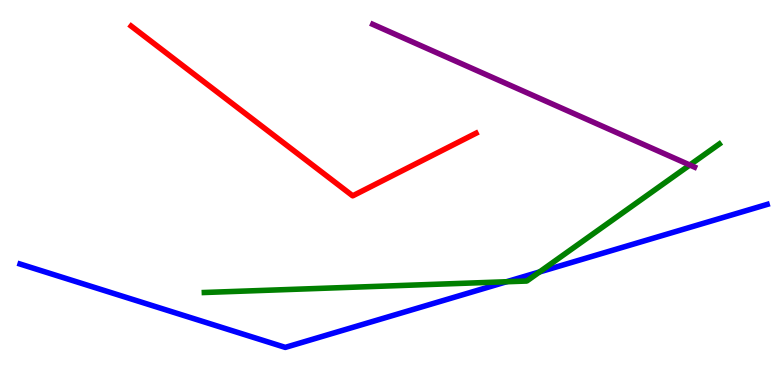[{'lines': ['blue', 'red'], 'intersections': []}, {'lines': ['green', 'red'], 'intersections': []}, {'lines': ['purple', 'red'], 'intersections': []}, {'lines': ['blue', 'green'], 'intersections': [{'x': 6.54, 'y': 2.68}, {'x': 6.96, 'y': 2.94}]}, {'lines': ['blue', 'purple'], 'intersections': []}, {'lines': ['green', 'purple'], 'intersections': [{'x': 8.9, 'y': 5.71}]}]